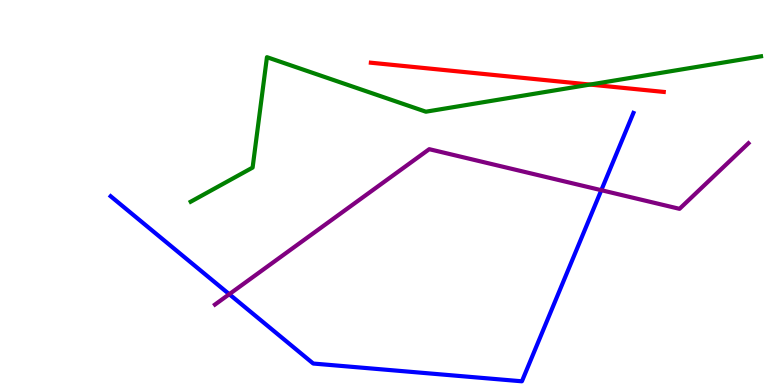[{'lines': ['blue', 'red'], 'intersections': []}, {'lines': ['green', 'red'], 'intersections': [{'x': 7.61, 'y': 7.8}]}, {'lines': ['purple', 'red'], 'intersections': []}, {'lines': ['blue', 'green'], 'intersections': []}, {'lines': ['blue', 'purple'], 'intersections': [{'x': 2.96, 'y': 2.36}, {'x': 7.76, 'y': 5.06}]}, {'lines': ['green', 'purple'], 'intersections': []}]